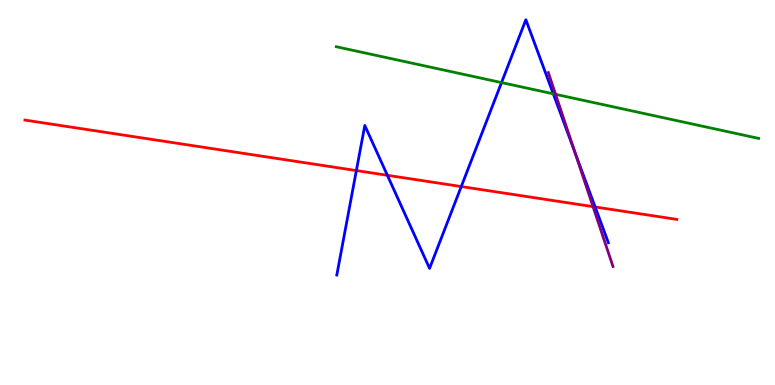[{'lines': ['blue', 'red'], 'intersections': [{'x': 4.6, 'y': 5.57}, {'x': 5.0, 'y': 5.45}, {'x': 5.95, 'y': 5.15}, {'x': 7.68, 'y': 4.62}]}, {'lines': ['green', 'red'], 'intersections': []}, {'lines': ['purple', 'red'], 'intersections': [{'x': 7.65, 'y': 4.63}]}, {'lines': ['blue', 'green'], 'intersections': [{'x': 6.47, 'y': 7.85}, {'x': 7.14, 'y': 7.56}]}, {'lines': ['blue', 'purple'], 'intersections': [{'x': 7.42, 'y': 6.05}]}, {'lines': ['green', 'purple'], 'intersections': [{'x': 7.17, 'y': 7.55}]}]